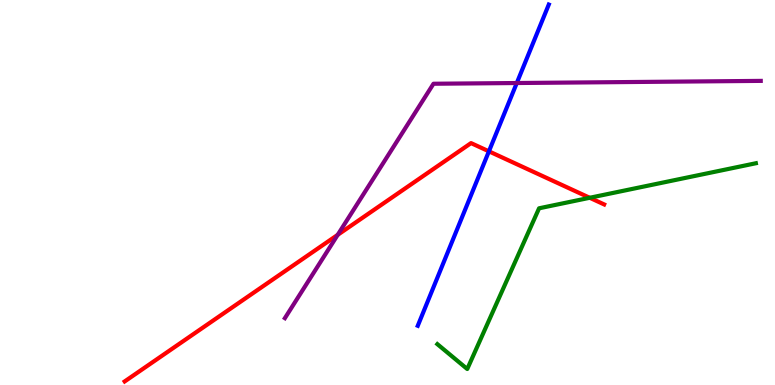[{'lines': ['blue', 'red'], 'intersections': [{'x': 6.31, 'y': 6.07}]}, {'lines': ['green', 'red'], 'intersections': [{'x': 7.61, 'y': 4.86}]}, {'lines': ['purple', 'red'], 'intersections': [{'x': 4.36, 'y': 3.9}]}, {'lines': ['blue', 'green'], 'intersections': []}, {'lines': ['blue', 'purple'], 'intersections': [{'x': 6.67, 'y': 7.84}]}, {'lines': ['green', 'purple'], 'intersections': []}]